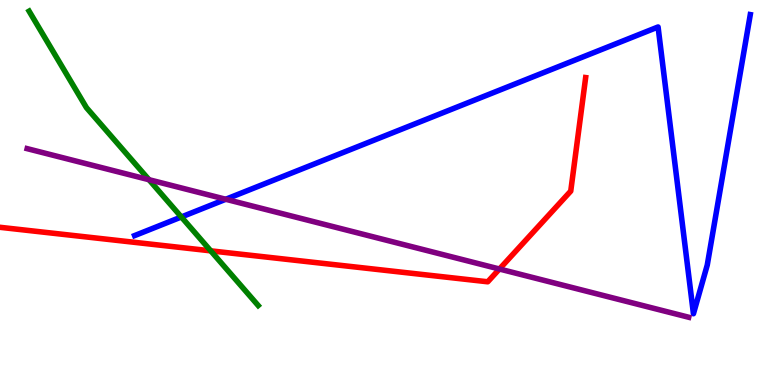[{'lines': ['blue', 'red'], 'intersections': []}, {'lines': ['green', 'red'], 'intersections': [{'x': 2.72, 'y': 3.48}]}, {'lines': ['purple', 'red'], 'intersections': [{'x': 6.44, 'y': 3.01}]}, {'lines': ['blue', 'green'], 'intersections': [{'x': 2.34, 'y': 4.36}]}, {'lines': ['blue', 'purple'], 'intersections': [{'x': 2.91, 'y': 4.82}]}, {'lines': ['green', 'purple'], 'intersections': [{'x': 1.92, 'y': 5.33}]}]